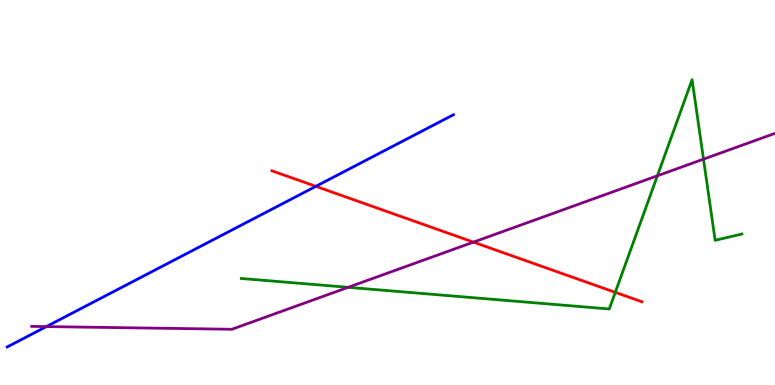[{'lines': ['blue', 'red'], 'intersections': [{'x': 4.08, 'y': 5.16}]}, {'lines': ['green', 'red'], 'intersections': [{'x': 7.94, 'y': 2.41}]}, {'lines': ['purple', 'red'], 'intersections': [{'x': 6.11, 'y': 3.71}]}, {'lines': ['blue', 'green'], 'intersections': []}, {'lines': ['blue', 'purple'], 'intersections': [{'x': 0.598, 'y': 1.52}]}, {'lines': ['green', 'purple'], 'intersections': [{'x': 4.49, 'y': 2.54}, {'x': 8.48, 'y': 5.43}, {'x': 9.08, 'y': 5.87}]}]